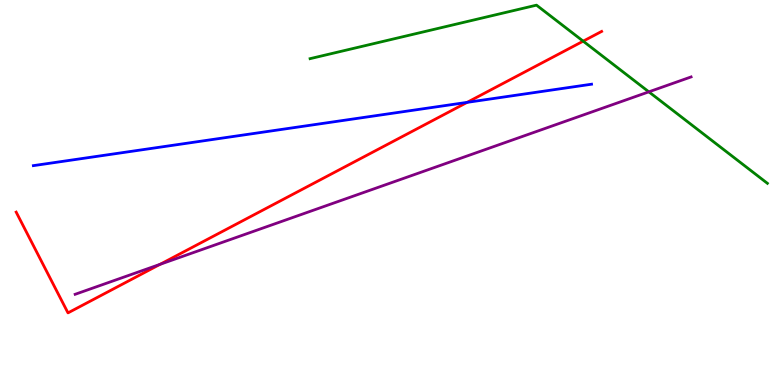[{'lines': ['blue', 'red'], 'intersections': [{'x': 6.03, 'y': 7.34}]}, {'lines': ['green', 'red'], 'intersections': [{'x': 7.52, 'y': 8.93}]}, {'lines': ['purple', 'red'], 'intersections': [{'x': 2.07, 'y': 3.13}]}, {'lines': ['blue', 'green'], 'intersections': []}, {'lines': ['blue', 'purple'], 'intersections': []}, {'lines': ['green', 'purple'], 'intersections': [{'x': 8.37, 'y': 7.61}]}]